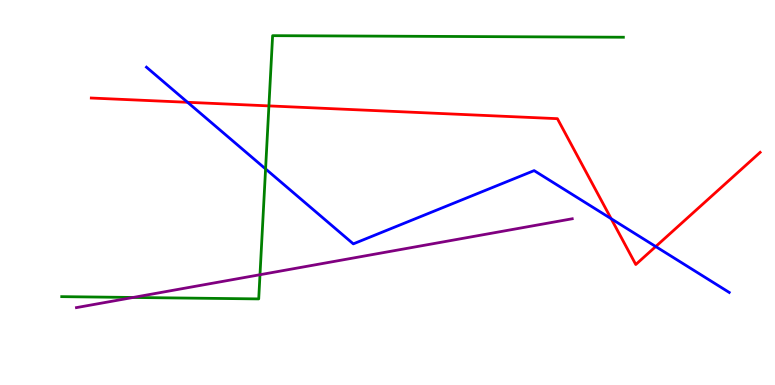[{'lines': ['blue', 'red'], 'intersections': [{'x': 2.42, 'y': 7.34}, {'x': 7.89, 'y': 4.32}, {'x': 8.46, 'y': 3.6}]}, {'lines': ['green', 'red'], 'intersections': [{'x': 3.47, 'y': 7.25}]}, {'lines': ['purple', 'red'], 'intersections': []}, {'lines': ['blue', 'green'], 'intersections': [{'x': 3.43, 'y': 5.61}]}, {'lines': ['blue', 'purple'], 'intersections': []}, {'lines': ['green', 'purple'], 'intersections': [{'x': 1.72, 'y': 2.27}, {'x': 3.35, 'y': 2.86}]}]